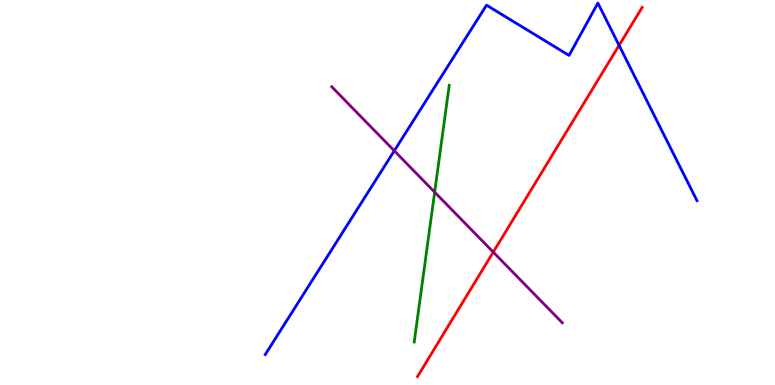[{'lines': ['blue', 'red'], 'intersections': [{'x': 7.99, 'y': 8.82}]}, {'lines': ['green', 'red'], 'intersections': []}, {'lines': ['purple', 'red'], 'intersections': [{'x': 6.36, 'y': 3.45}]}, {'lines': ['blue', 'green'], 'intersections': []}, {'lines': ['blue', 'purple'], 'intersections': [{'x': 5.09, 'y': 6.08}]}, {'lines': ['green', 'purple'], 'intersections': [{'x': 5.61, 'y': 5.01}]}]